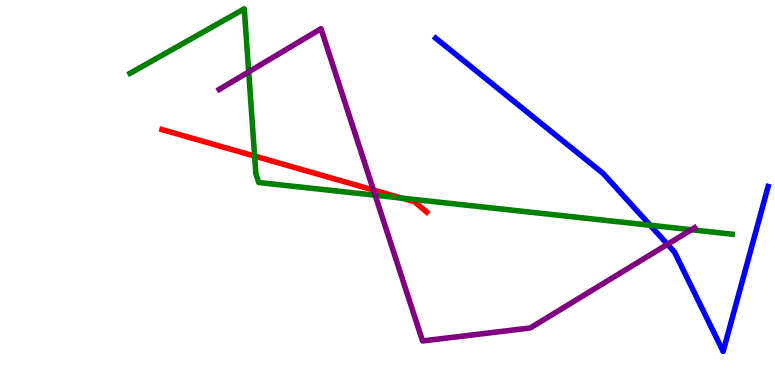[{'lines': ['blue', 'red'], 'intersections': []}, {'lines': ['green', 'red'], 'intersections': [{'x': 3.29, 'y': 5.95}, {'x': 5.18, 'y': 4.85}]}, {'lines': ['purple', 'red'], 'intersections': [{'x': 4.82, 'y': 5.06}]}, {'lines': ['blue', 'green'], 'intersections': [{'x': 8.39, 'y': 4.15}]}, {'lines': ['blue', 'purple'], 'intersections': [{'x': 8.61, 'y': 3.65}]}, {'lines': ['green', 'purple'], 'intersections': [{'x': 3.21, 'y': 8.13}, {'x': 4.84, 'y': 4.93}, {'x': 8.92, 'y': 4.03}]}]